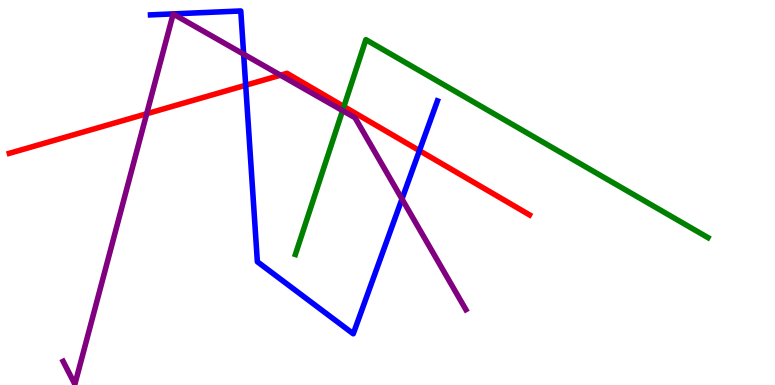[{'lines': ['blue', 'red'], 'intersections': [{'x': 3.17, 'y': 7.79}, {'x': 5.41, 'y': 6.09}]}, {'lines': ['green', 'red'], 'intersections': [{'x': 4.44, 'y': 7.23}]}, {'lines': ['purple', 'red'], 'intersections': [{'x': 1.89, 'y': 7.05}, {'x': 3.62, 'y': 8.05}]}, {'lines': ['blue', 'green'], 'intersections': []}, {'lines': ['blue', 'purple'], 'intersections': [{'x': 3.14, 'y': 8.59}, {'x': 5.19, 'y': 4.83}]}, {'lines': ['green', 'purple'], 'intersections': [{'x': 4.42, 'y': 7.13}]}]